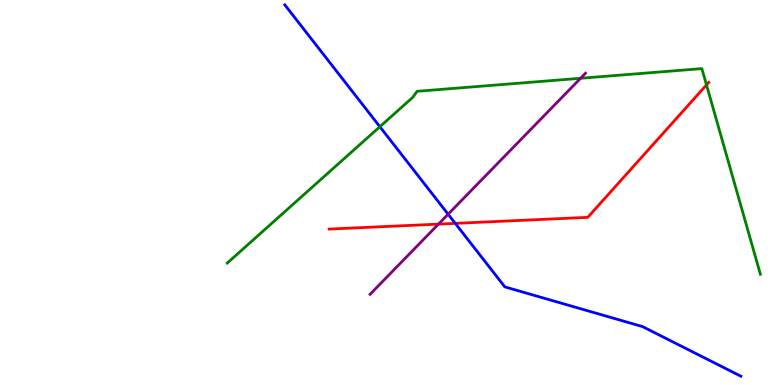[{'lines': ['blue', 'red'], 'intersections': [{'x': 5.87, 'y': 4.2}]}, {'lines': ['green', 'red'], 'intersections': [{'x': 9.12, 'y': 7.79}]}, {'lines': ['purple', 'red'], 'intersections': [{'x': 5.66, 'y': 4.18}]}, {'lines': ['blue', 'green'], 'intersections': [{'x': 4.9, 'y': 6.71}]}, {'lines': ['blue', 'purple'], 'intersections': [{'x': 5.78, 'y': 4.44}]}, {'lines': ['green', 'purple'], 'intersections': [{'x': 7.49, 'y': 7.97}]}]